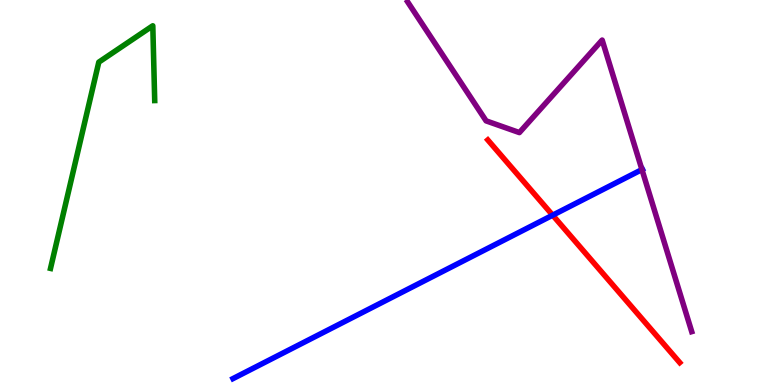[{'lines': ['blue', 'red'], 'intersections': [{'x': 7.13, 'y': 4.41}]}, {'lines': ['green', 'red'], 'intersections': []}, {'lines': ['purple', 'red'], 'intersections': []}, {'lines': ['blue', 'green'], 'intersections': []}, {'lines': ['blue', 'purple'], 'intersections': [{'x': 8.28, 'y': 5.6}]}, {'lines': ['green', 'purple'], 'intersections': []}]